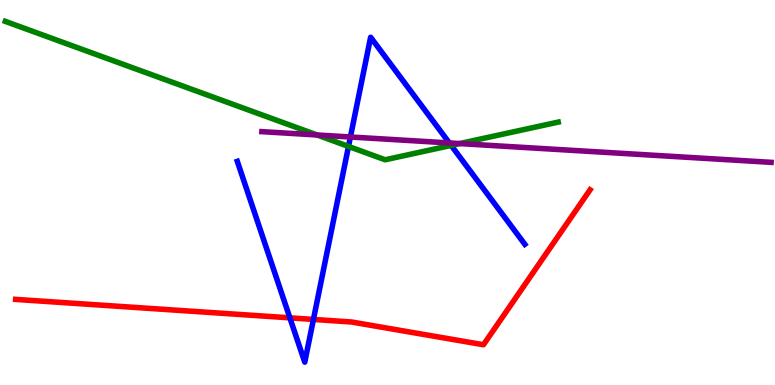[{'lines': ['blue', 'red'], 'intersections': [{'x': 3.74, 'y': 1.74}, {'x': 4.04, 'y': 1.7}]}, {'lines': ['green', 'red'], 'intersections': []}, {'lines': ['purple', 'red'], 'intersections': []}, {'lines': ['blue', 'green'], 'intersections': [{'x': 4.5, 'y': 6.2}, {'x': 5.82, 'y': 6.22}]}, {'lines': ['blue', 'purple'], 'intersections': [{'x': 4.52, 'y': 6.44}, {'x': 5.8, 'y': 6.29}]}, {'lines': ['green', 'purple'], 'intersections': [{'x': 4.09, 'y': 6.49}, {'x': 5.93, 'y': 6.27}]}]